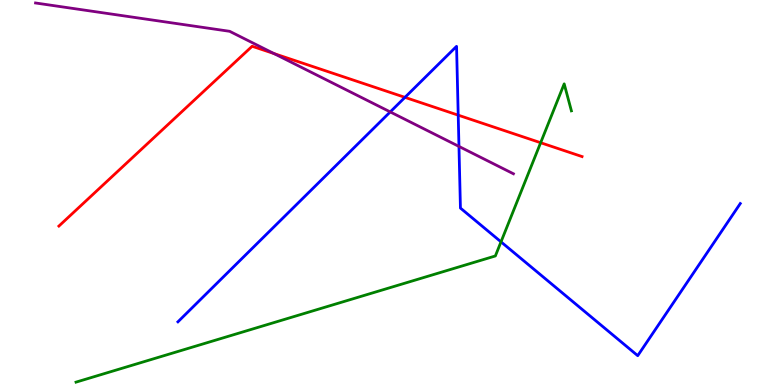[{'lines': ['blue', 'red'], 'intersections': [{'x': 5.23, 'y': 7.47}, {'x': 5.91, 'y': 7.01}]}, {'lines': ['green', 'red'], 'intersections': [{'x': 6.98, 'y': 6.29}]}, {'lines': ['purple', 'red'], 'intersections': [{'x': 3.54, 'y': 8.61}]}, {'lines': ['blue', 'green'], 'intersections': [{'x': 6.46, 'y': 3.72}]}, {'lines': ['blue', 'purple'], 'intersections': [{'x': 5.04, 'y': 7.09}, {'x': 5.92, 'y': 6.2}]}, {'lines': ['green', 'purple'], 'intersections': []}]